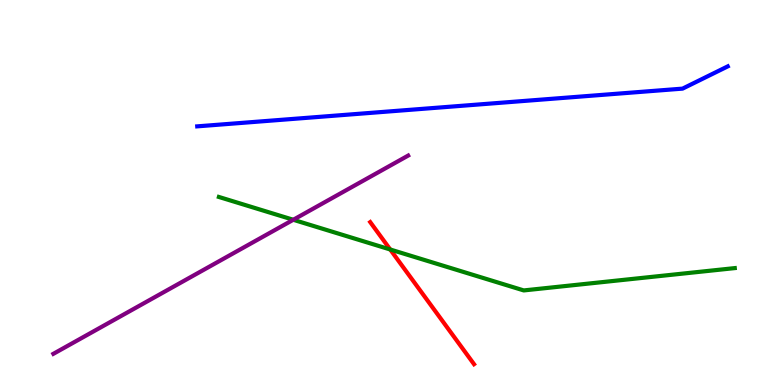[{'lines': ['blue', 'red'], 'intersections': []}, {'lines': ['green', 'red'], 'intersections': [{'x': 5.04, 'y': 3.52}]}, {'lines': ['purple', 'red'], 'intersections': []}, {'lines': ['blue', 'green'], 'intersections': []}, {'lines': ['blue', 'purple'], 'intersections': []}, {'lines': ['green', 'purple'], 'intersections': [{'x': 3.78, 'y': 4.29}]}]